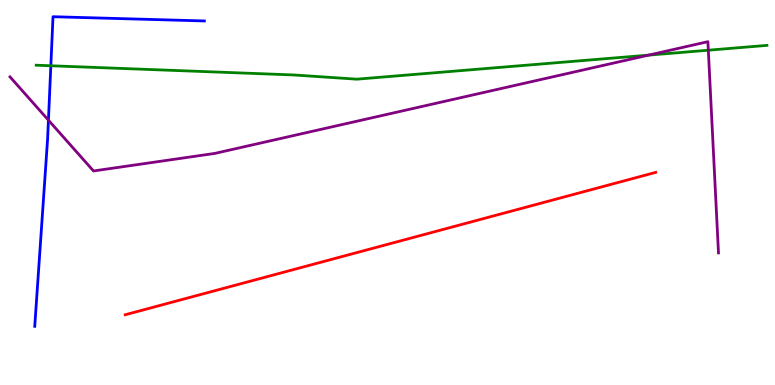[{'lines': ['blue', 'red'], 'intersections': []}, {'lines': ['green', 'red'], 'intersections': []}, {'lines': ['purple', 'red'], 'intersections': []}, {'lines': ['blue', 'green'], 'intersections': [{'x': 0.656, 'y': 8.29}]}, {'lines': ['blue', 'purple'], 'intersections': [{'x': 0.625, 'y': 6.88}]}, {'lines': ['green', 'purple'], 'intersections': [{'x': 8.37, 'y': 8.57}, {'x': 9.14, 'y': 8.7}]}]